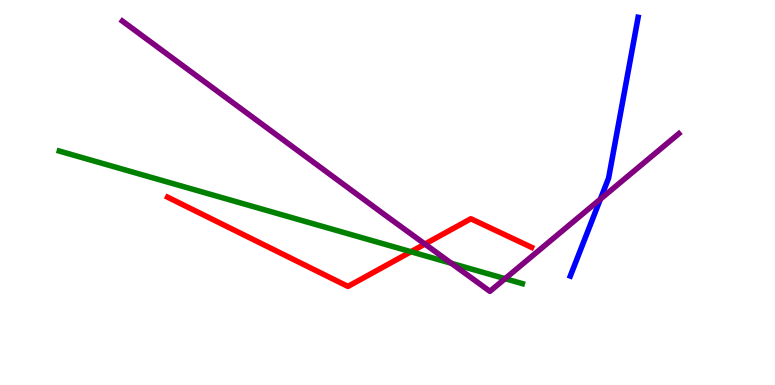[{'lines': ['blue', 'red'], 'intersections': []}, {'lines': ['green', 'red'], 'intersections': [{'x': 5.3, 'y': 3.46}]}, {'lines': ['purple', 'red'], 'intersections': [{'x': 5.48, 'y': 3.66}]}, {'lines': ['blue', 'green'], 'intersections': []}, {'lines': ['blue', 'purple'], 'intersections': [{'x': 7.75, 'y': 4.83}]}, {'lines': ['green', 'purple'], 'intersections': [{'x': 5.82, 'y': 3.16}, {'x': 6.52, 'y': 2.76}]}]